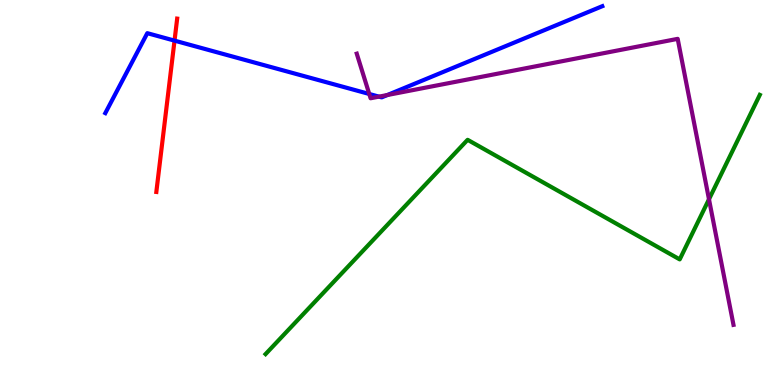[{'lines': ['blue', 'red'], 'intersections': [{'x': 2.25, 'y': 8.94}]}, {'lines': ['green', 'red'], 'intersections': []}, {'lines': ['purple', 'red'], 'intersections': []}, {'lines': ['blue', 'green'], 'intersections': []}, {'lines': ['blue', 'purple'], 'intersections': [{'x': 4.76, 'y': 7.56}, {'x': 4.89, 'y': 7.49}, {'x': 5.0, 'y': 7.53}]}, {'lines': ['green', 'purple'], 'intersections': [{'x': 9.15, 'y': 4.82}]}]